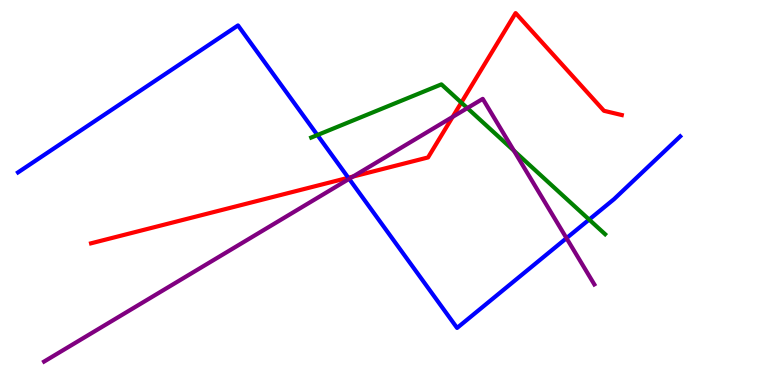[{'lines': ['blue', 'red'], 'intersections': [{'x': 4.49, 'y': 5.38}]}, {'lines': ['green', 'red'], 'intersections': [{'x': 5.95, 'y': 7.34}]}, {'lines': ['purple', 'red'], 'intersections': [{'x': 4.55, 'y': 5.41}, {'x': 5.84, 'y': 6.96}]}, {'lines': ['blue', 'green'], 'intersections': [{'x': 4.1, 'y': 6.49}, {'x': 7.6, 'y': 4.3}]}, {'lines': ['blue', 'purple'], 'intersections': [{'x': 4.5, 'y': 5.35}, {'x': 7.31, 'y': 3.81}]}, {'lines': ['green', 'purple'], 'intersections': [{'x': 6.03, 'y': 7.19}, {'x': 6.63, 'y': 6.08}]}]